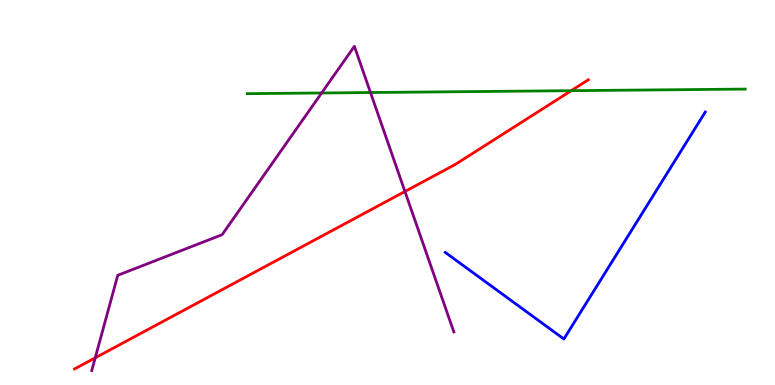[{'lines': ['blue', 'red'], 'intersections': []}, {'lines': ['green', 'red'], 'intersections': [{'x': 7.37, 'y': 7.64}]}, {'lines': ['purple', 'red'], 'intersections': [{'x': 1.23, 'y': 0.705}, {'x': 5.23, 'y': 5.03}]}, {'lines': ['blue', 'green'], 'intersections': []}, {'lines': ['blue', 'purple'], 'intersections': []}, {'lines': ['green', 'purple'], 'intersections': [{'x': 4.15, 'y': 7.59}, {'x': 4.78, 'y': 7.6}]}]